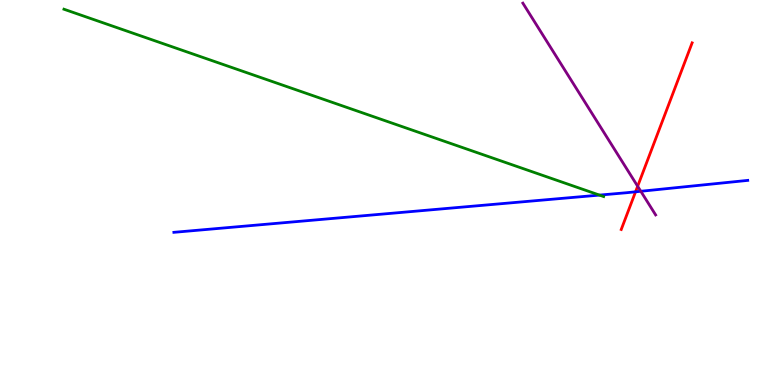[{'lines': ['blue', 'red'], 'intersections': [{'x': 8.2, 'y': 5.02}]}, {'lines': ['green', 'red'], 'intersections': []}, {'lines': ['purple', 'red'], 'intersections': [{'x': 8.23, 'y': 5.16}]}, {'lines': ['blue', 'green'], 'intersections': [{'x': 7.74, 'y': 4.93}]}, {'lines': ['blue', 'purple'], 'intersections': [{'x': 8.27, 'y': 5.03}]}, {'lines': ['green', 'purple'], 'intersections': []}]